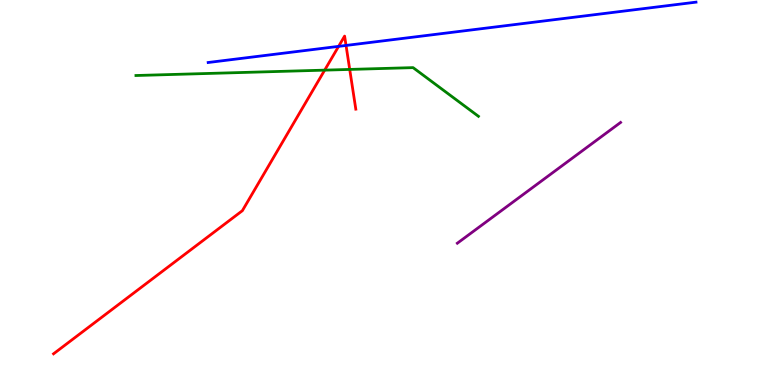[{'lines': ['blue', 'red'], 'intersections': [{'x': 4.37, 'y': 8.8}, {'x': 4.47, 'y': 8.82}]}, {'lines': ['green', 'red'], 'intersections': [{'x': 4.19, 'y': 8.18}, {'x': 4.51, 'y': 8.2}]}, {'lines': ['purple', 'red'], 'intersections': []}, {'lines': ['blue', 'green'], 'intersections': []}, {'lines': ['blue', 'purple'], 'intersections': []}, {'lines': ['green', 'purple'], 'intersections': []}]